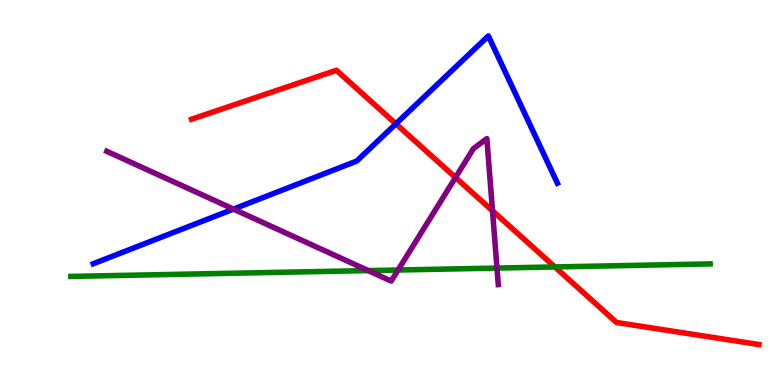[{'lines': ['blue', 'red'], 'intersections': [{'x': 5.11, 'y': 6.78}]}, {'lines': ['green', 'red'], 'intersections': [{'x': 7.16, 'y': 3.07}]}, {'lines': ['purple', 'red'], 'intersections': [{'x': 5.88, 'y': 5.39}, {'x': 6.35, 'y': 4.53}]}, {'lines': ['blue', 'green'], 'intersections': []}, {'lines': ['blue', 'purple'], 'intersections': [{'x': 3.01, 'y': 4.57}]}, {'lines': ['green', 'purple'], 'intersections': [{'x': 4.75, 'y': 2.97}, {'x': 5.14, 'y': 2.99}, {'x': 6.41, 'y': 3.04}]}]